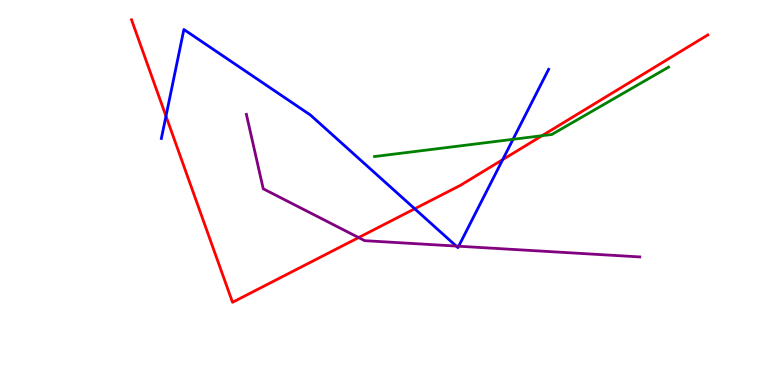[{'lines': ['blue', 'red'], 'intersections': [{'x': 2.14, 'y': 6.98}, {'x': 5.35, 'y': 4.58}, {'x': 6.49, 'y': 5.85}]}, {'lines': ['green', 'red'], 'intersections': [{'x': 6.99, 'y': 6.48}]}, {'lines': ['purple', 'red'], 'intersections': [{'x': 4.63, 'y': 3.83}]}, {'lines': ['blue', 'green'], 'intersections': [{'x': 6.62, 'y': 6.38}]}, {'lines': ['blue', 'purple'], 'intersections': [{'x': 5.89, 'y': 3.61}, {'x': 5.92, 'y': 3.6}]}, {'lines': ['green', 'purple'], 'intersections': []}]